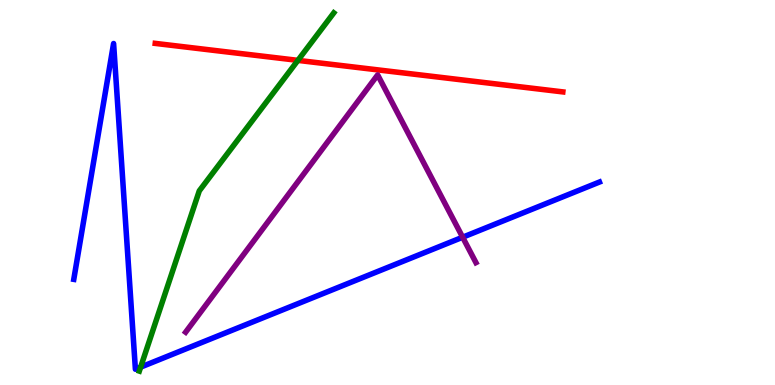[{'lines': ['blue', 'red'], 'intersections': []}, {'lines': ['green', 'red'], 'intersections': [{'x': 3.84, 'y': 8.43}]}, {'lines': ['purple', 'red'], 'intersections': []}, {'lines': ['blue', 'green'], 'intersections': [{'x': 1.81, 'y': 0.464}]}, {'lines': ['blue', 'purple'], 'intersections': [{'x': 5.97, 'y': 3.84}]}, {'lines': ['green', 'purple'], 'intersections': []}]